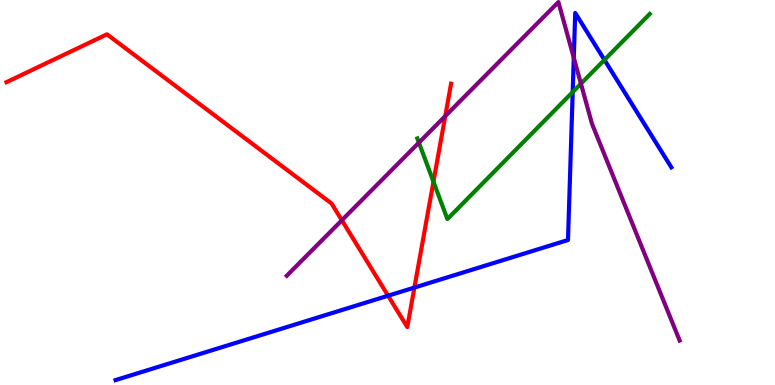[{'lines': ['blue', 'red'], 'intersections': [{'x': 5.01, 'y': 2.32}, {'x': 5.35, 'y': 2.53}]}, {'lines': ['green', 'red'], 'intersections': [{'x': 5.59, 'y': 5.28}]}, {'lines': ['purple', 'red'], 'intersections': [{'x': 4.41, 'y': 4.28}, {'x': 5.75, 'y': 6.98}]}, {'lines': ['blue', 'green'], 'intersections': [{'x': 7.39, 'y': 7.61}, {'x': 7.8, 'y': 8.44}]}, {'lines': ['blue', 'purple'], 'intersections': [{'x': 7.4, 'y': 8.5}]}, {'lines': ['green', 'purple'], 'intersections': [{'x': 5.41, 'y': 6.3}, {'x': 7.5, 'y': 7.83}]}]